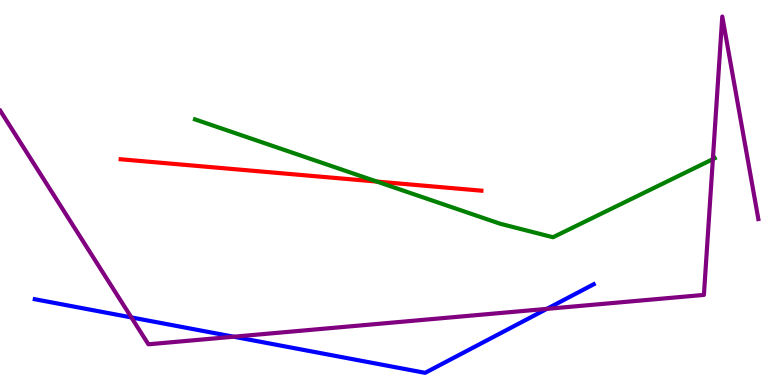[{'lines': ['blue', 'red'], 'intersections': []}, {'lines': ['green', 'red'], 'intersections': [{'x': 4.86, 'y': 5.28}]}, {'lines': ['purple', 'red'], 'intersections': []}, {'lines': ['blue', 'green'], 'intersections': []}, {'lines': ['blue', 'purple'], 'intersections': [{'x': 1.69, 'y': 1.76}, {'x': 3.01, 'y': 1.25}, {'x': 7.06, 'y': 1.98}]}, {'lines': ['green', 'purple'], 'intersections': [{'x': 9.2, 'y': 5.87}]}]